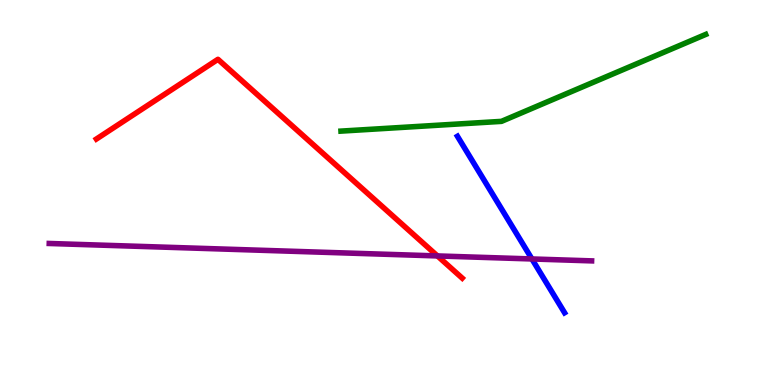[{'lines': ['blue', 'red'], 'intersections': []}, {'lines': ['green', 'red'], 'intersections': []}, {'lines': ['purple', 'red'], 'intersections': [{'x': 5.64, 'y': 3.35}]}, {'lines': ['blue', 'green'], 'intersections': []}, {'lines': ['blue', 'purple'], 'intersections': [{'x': 6.86, 'y': 3.27}]}, {'lines': ['green', 'purple'], 'intersections': []}]